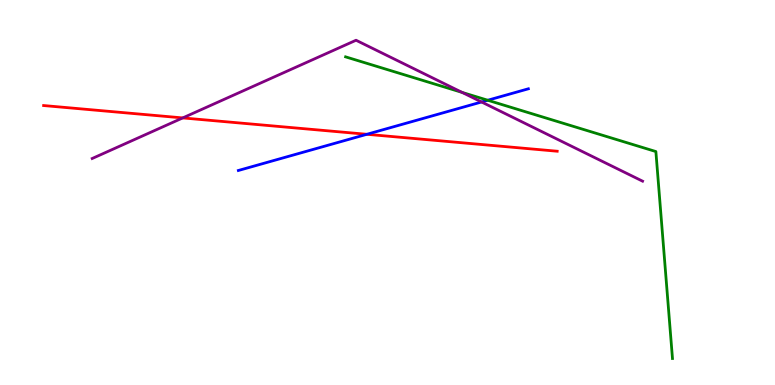[{'lines': ['blue', 'red'], 'intersections': [{'x': 4.73, 'y': 6.51}]}, {'lines': ['green', 'red'], 'intersections': []}, {'lines': ['purple', 'red'], 'intersections': [{'x': 2.36, 'y': 6.94}]}, {'lines': ['blue', 'green'], 'intersections': [{'x': 6.29, 'y': 7.4}]}, {'lines': ['blue', 'purple'], 'intersections': [{'x': 6.21, 'y': 7.35}]}, {'lines': ['green', 'purple'], 'intersections': [{'x': 5.96, 'y': 7.6}]}]